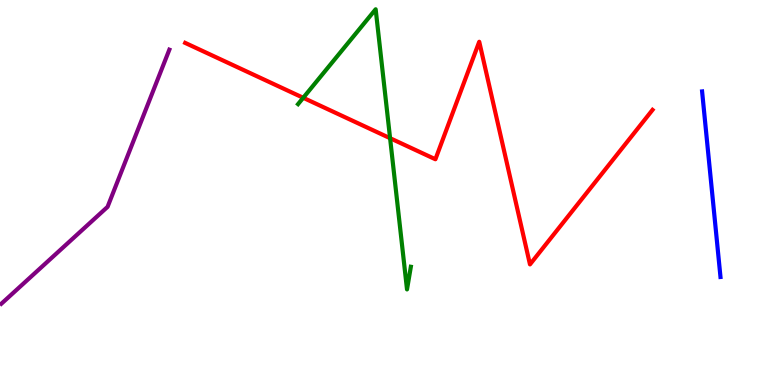[{'lines': ['blue', 'red'], 'intersections': []}, {'lines': ['green', 'red'], 'intersections': [{'x': 3.91, 'y': 7.46}, {'x': 5.03, 'y': 6.41}]}, {'lines': ['purple', 'red'], 'intersections': []}, {'lines': ['blue', 'green'], 'intersections': []}, {'lines': ['blue', 'purple'], 'intersections': []}, {'lines': ['green', 'purple'], 'intersections': []}]